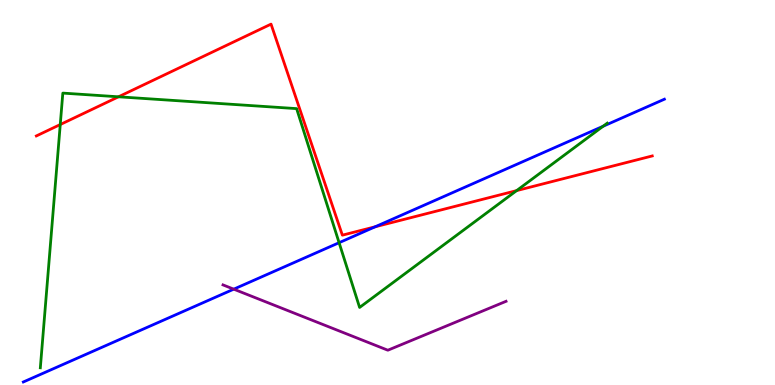[{'lines': ['blue', 'red'], 'intersections': [{'x': 4.84, 'y': 4.11}]}, {'lines': ['green', 'red'], 'intersections': [{'x': 0.777, 'y': 6.77}, {'x': 1.53, 'y': 7.49}, {'x': 6.67, 'y': 5.05}]}, {'lines': ['purple', 'red'], 'intersections': []}, {'lines': ['blue', 'green'], 'intersections': [{'x': 4.38, 'y': 3.7}, {'x': 7.78, 'y': 6.72}]}, {'lines': ['blue', 'purple'], 'intersections': [{'x': 3.02, 'y': 2.49}]}, {'lines': ['green', 'purple'], 'intersections': []}]